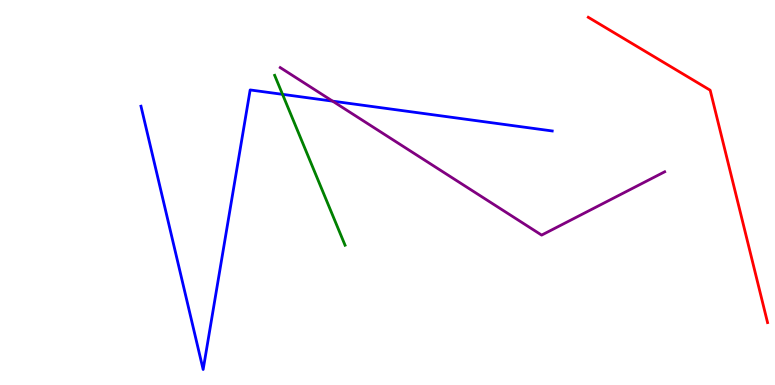[{'lines': ['blue', 'red'], 'intersections': []}, {'lines': ['green', 'red'], 'intersections': []}, {'lines': ['purple', 'red'], 'intersections': []}, {'lines': ['blue', 'green'], 'intersections': [{'x': 3.65, 'y': 7.55}]}, {'lines': ['blue', 'purple'], 'intersections': [{'x': 4.29, 'y': 7.37}]}, {'lines': ['green', 'purple'], 'intersections': []}]